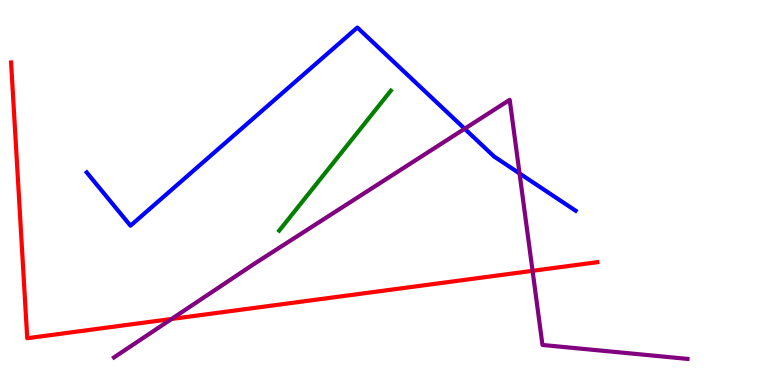[{'lines': ['blue', 'red'], 'intersections': []}, {'lines': ['green', 'red'], 'intersections': []}, {'lines': ['purple', 'red'], 'intersections': [{'x': 2.21, 'y': 1.72}, {'x': 6.87, 'y': 2.97}]}, {'lines': ['blue', 'green'], 'intersections': []}, {'lines': ['blue', 'purple'], 'intersections': [{'x': 6.0, 'y': 6.66}, {'x': 6.7, 'y': 5.5}]}, {'lines': ['green', 'purple'], 'intersections': []}]